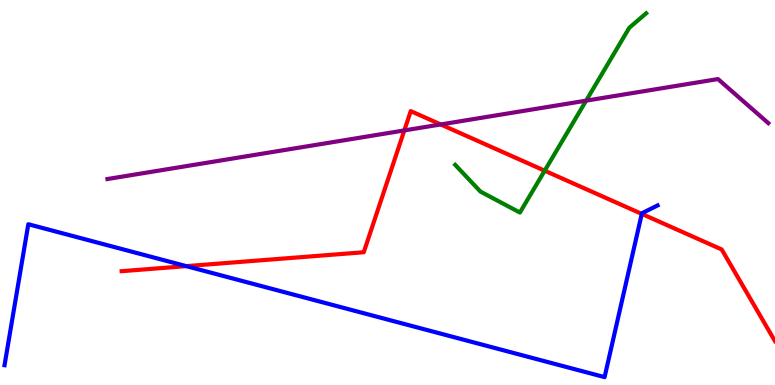[{'lines': ['blue', 'red'], 'intersections': [{'x': 2.4, 'y': 3.09}, {'x': 8.28, 'y': 4.44}]}, {'lines': ['green', 'red'], 'intersections': [{'x': 7.03, 'y': 5.57}]}, {'lines': ['purple', 'red'], 'intersections': [{'x': 5.22, 'y': 6.61}, {'x': 5.69, 'y': 6.77}]}, {'lines': ['blue', 'green'], 'intersections': []}, {'lines': ['blue', 'purple'], 'intersections': []}, {'lines': ['green', 'purple'], 'intersections': [{'x': 7.56, 'y': 7.39}]}]